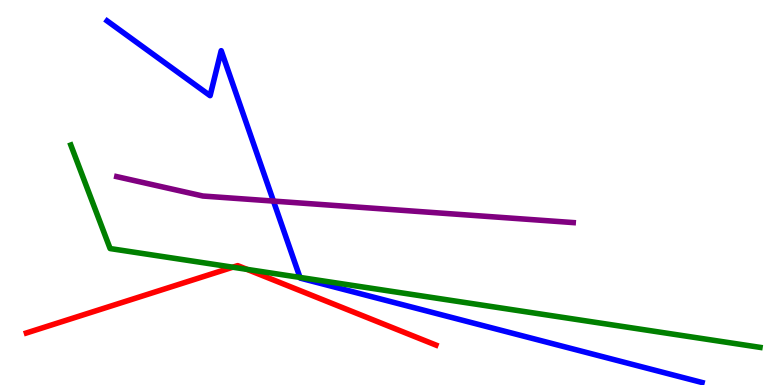[{'lines': ['blue', 'red'], 'intersections': []}, {'lines': ['green', 'red'], 'intersections': [{'x': 3.0, 'y': 3.06}, {'x': 3.19, 'y': 3.0}]}, {'lines': ['purple', 'red'], 'intersections': []}, {'lines': ['blue', 'green'], 'intersections': [{'x': 3.87, 'y': 2.79}]}, {'lines': ['blue', 'purple'], 'intersections': [{'x': 3.53, 'y': 4.78}]}, {'lines': ['green', 'purple'], 'intersections': []}]